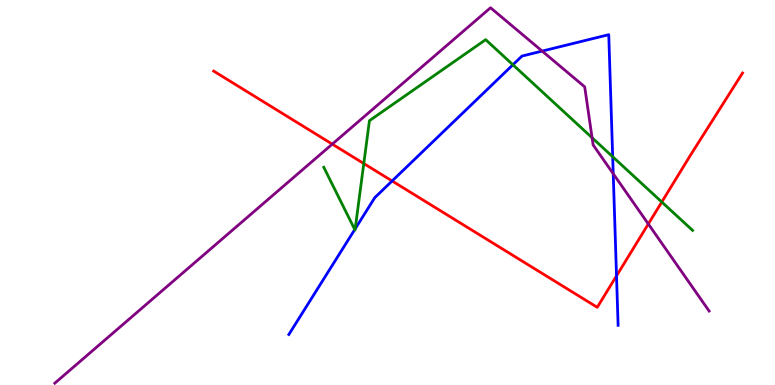[{'lines': ['blue', 'red'], 'intersections': [{'x': 5.06, 'y': 5.3}, {'x': 7.96, 'y': 2.83}]}, {'lines': ['green', 'red'], 'intersections': [{'x': 4.69, 'y': 5.75}, {'x': 8.54, 'y': 4.75}]}, {'lines': ['purple', 'red'], 'intersections': [{'x': 4.29, 'y': 6.26}, {'x': 8.37, 'y': 4.18}]}, {'lines': ['blue', 'green'], 'intersections': [{'x': 4.58, 'y': 4.04}, {'x': 4.58, 'y': 4.06}, {'x': 6.62, 'y': 8.32}, {'x': 7.91, 'y': 5.93}]}, {'lines': ['blue', 'purple'], 'intersections': [{'x': 7.0, 'y': 8.67}, {'x': 7.91, 'y': 5.49}]}, {'lines': ['green', 'purple'], 'intersections': [{'x': 7.64, 'y': 6.42}]}]